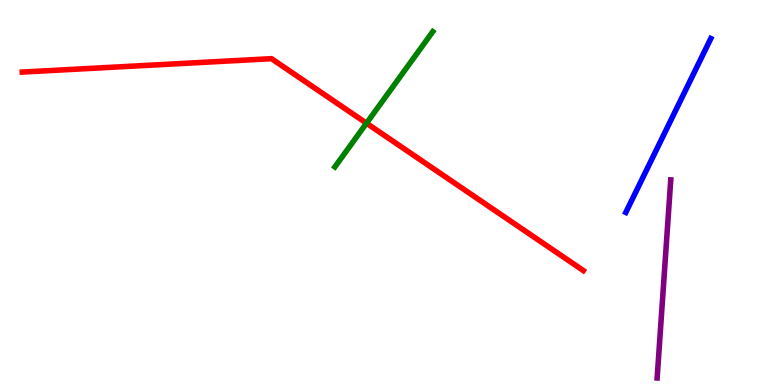[{'lines': ['blue', 'red'], 'intersections': []}, {'lines': ['green', 'red'], 'intersections': [{'x': 4.73, 'y': 6.8}]}, {'lines': ['purple', 'red'], 'intersections': []}, {'lines': ['blue', 'green'], 'intersections': []}, {'lines': ['blue', 'purple'], 'intersections': []}, {'lines': ['green', 'purple'], 'intersections': []}]